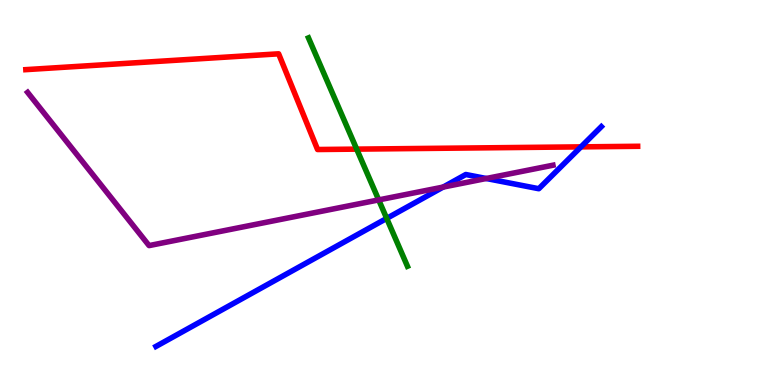[{'lines': ['blue', 'red'], 'intersections': [{'x': 7.5, 'y': 6.19}]}, {'lines': ['green', 'red'], 'intersections': [{'x': 4.6, 'y': 6.13}]}, {'lines': ['purple', 'red'], 'intersections': []}, {'lines': ['blue', 'green'], 'intersections': [{'x': 4.99, 'y': 4.33}]}, {'lines': ['blue', 'purple'], 'intersections': [{'x': 5.72, 'y': 5.14}, {'x': 6.27, 'y': 5.36}]}, {'lines': ['green', 'purple'], 'intersections': [{'x': 4.89, 'y': 4.81}]}]